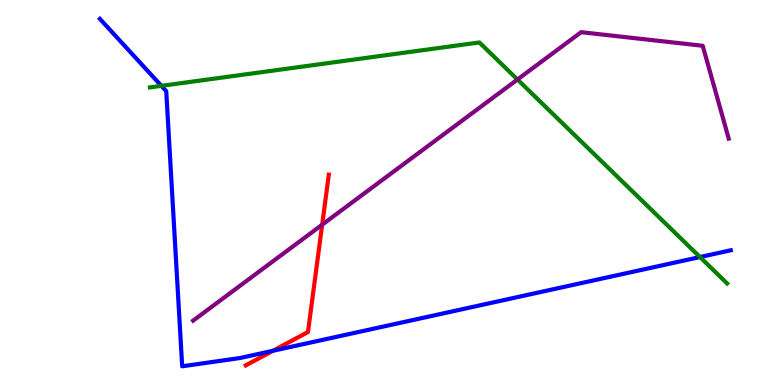[{'lines': ['blue', 'red'], 'intersections': [{'x': 3.52, 'y': 0.889}]}, {'lines': ['green', 'red'], 'intersections': []}, {'lines': ['purple', 'red'], 'intersections': [{'x': 4.16, 'y': 4.16}]}, {'lines': ['blue', 'green'], 'intersections': [{'x': 2.08, 'y': 7.77}, {'x': 9.03, 'y': 3.32}]}, {'lines': ['blue', 'purple'], 'intersections': []}, {'lines': ['green', 'purple'], 'intersections': [{'x': 6.68, 'y': 7.93}]}]